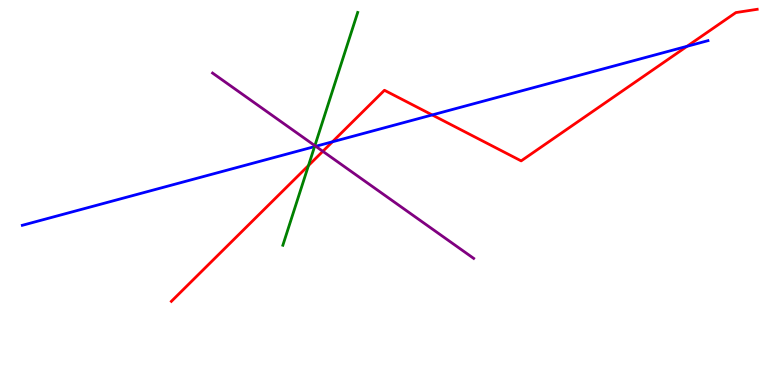[{'lines': ['blue', 'red'], 'intersections': [{'x': 4.29, 'y': 6.32}, {'x': 5.58, 'y': 7.01}, {'x': 8.87, 'y': 8.8}]}, {'lines': ['green', 'red'], 'intersections': [{'x': 3.98, 'y': 5.7}]}, {'lines': ['purple', 'red'], 'intersections': [{'x': 4.17, 'y': 6.07}]}, {'lines': ['blue', 'green'], 'intersections': [{'x': 4.06, 'y': 6.19}]}, {'lines': ['blue', 'purple'], 'intersections': [{'x': 4.07, 'y': 6.2}]}, {'lines': ['green', 'purple'], 'intersections': [{'x': 4.06, 'y': 6.22}]}]